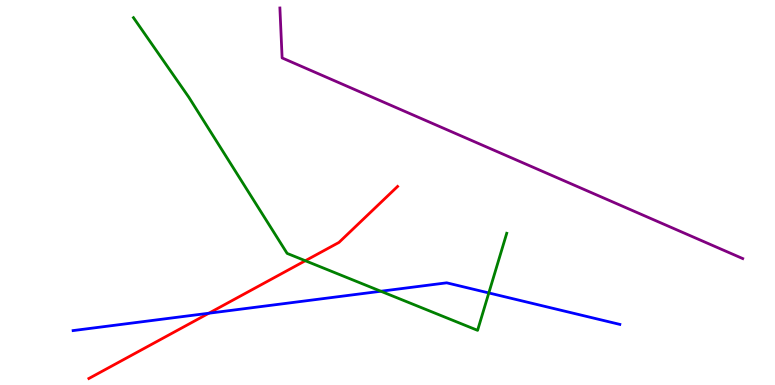[{'lines': ['blue', 'red'], 'intersections': [{'x': 2.69, 'y': 1.86}]}, {'lines': ['green', 'red'], 'intersections': [{'x': 3.94, 'y': 3.23}]}, {'lines': ['purple', 'red'], 'intersections': []}, {'lines': ['blue', 'green'], 'intersections': [{'x': 4.91, 'y': 2.44}, {'x': 6.31, 'y': 2.39}]}, {'lines': ['blue', 'purple'], 'intersections': []}, {'lines': ['green', 'purple'], 'intersections': []}]